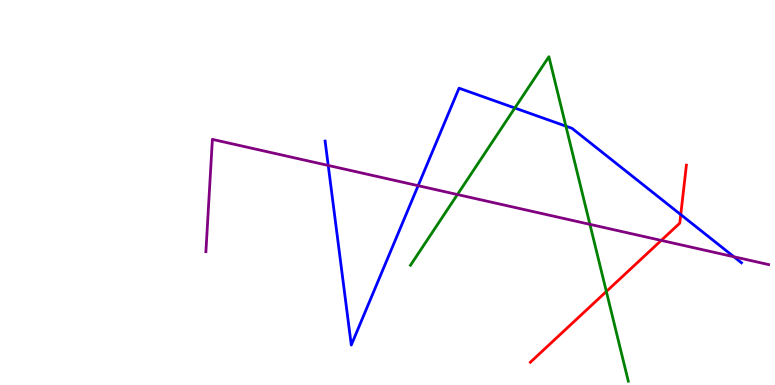[{'lines': ['blue', 'red'], 'intersections': [{'x': 8.78, 'y': 4.43}]}, {'lines': ['green', 'red'], 'intersections': [{'x': 7.82, 'y': 2.43}]}, {'lines': ['purple', 'red'], 'intersections': [{'x': 8.53, 'y': 3.76}]}, {'lines': ['blue', 'green'], 'intersections': [{'x': 6.64, 'y': 7.19}, {'x': 7.3, 'y': 6.72}]}, {'lines': ['blue', 'purple'], 'intersections': [{'x': 4.24, 'y': 5.7}, {'x': 5.4, 'y': 5.18}, {'x': 9.47, 'y': 3.33}]}, {'lines': ['green', 'purple'], 'intersections': [{'x': 5.9, 'y': 4.95}, {'x': 7.61, 'y': 4.17}]}]